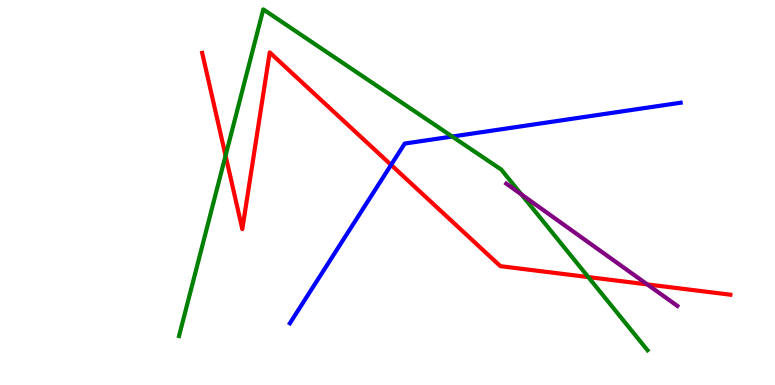[{'lines': ['blue', 'red'], 'intersections': [{'x': 5.05, 'y': 5.72}]}, {'lines': ['green', 'red'], 'intersections': [{'x': 2.91, 'y': 5.96}, {'x': 7.59, 'y': 2.8}]}, {'lines': ['purple', 'red'], 'intersections': [{'x': 8.35, 'y': 2.61}]}, {'lines': ['blue', 'green'], 'intersections': [{'x': 5.83, 'y': 6.45}]}, {'lines': ['blue', 'purple'], 'intersections': []}, {'lines': ['green', 'purple'], 'intersections': [{'x': 6.73, 'y': 4.95}]}]